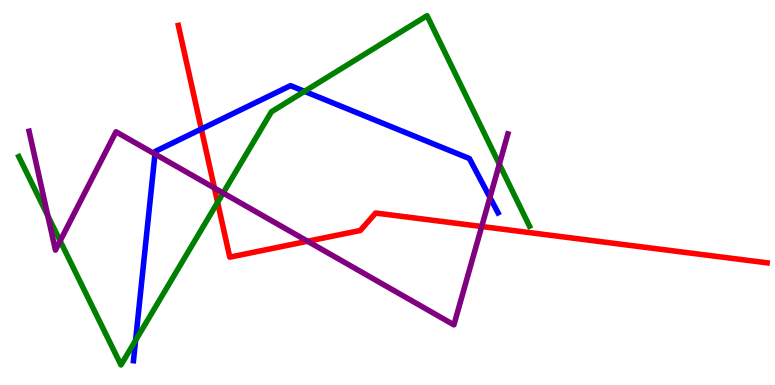[{'lines': ['blue', 'red'], 'intersections': [{'x': 2.6, 'y': 6.65}]}, {'lines': ['green', 'red'], 'intersections': [{'x': 2.81, 'y': 4.74}]}, {'lines': ['purple', 'red'], 'intersections': [{'x': 2.77, 'y': 5.12}, {'x': 3.97, 'y': 3.73}, {'x': 6.22, 'y': 4.12}]}, {'lines': ['blue', 'green'], 'intersections': [{'x': 1.75, 'y': 1.16}, {'x': 3.93, 'y': 7.63}]}, {'lines': ['blue', 'purple'], 'intersections': [{'x': 2.0, 'y': 6.0}, {'x': 6.32, 'y': 4.87}]}, {'lines': ['green', 'purple'], 'intersections': [{'x': 0.617, 'y': 4.4}, {'x': 0.776, 'y': 3.74}, {'x': 2.88, 'y': 4.99}, {'x': 6.44, 'y': 5.74}]}]